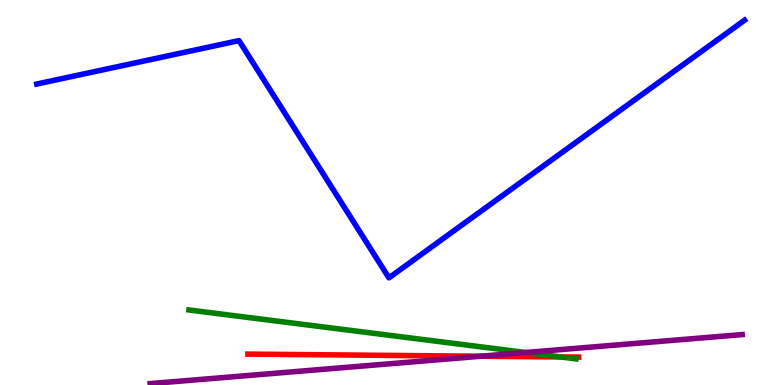[{'lines': ['blue', 'red'], 'intersections': []}, {'lines': ['green', 'red'], 'intersections': [{'x': 7.24, 'y': 0.728}]}, {'lines': ['purple', 'red'], 'intersections': [{'x': 6.2, 'y': 0.747}]}, {'lines': ['blue', 'green'], 'intersections': []}, {'lines': ['blue', 'purple'], 'intersections': []}, {'lines': ['green', 'purple'], 'intersections': [{'x': 6.78, 'y': 0.844}]}]